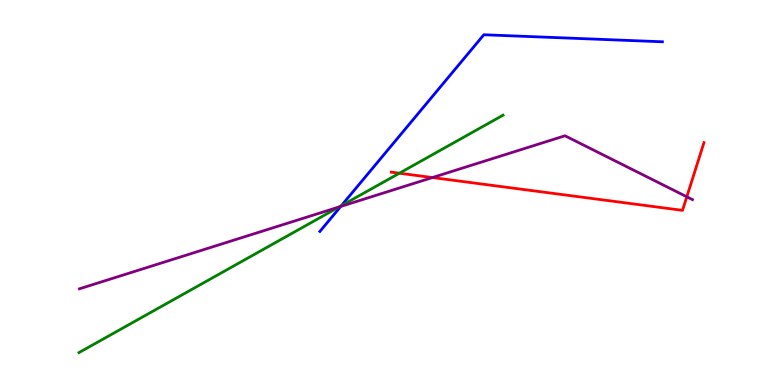[{'lines': ['blue', 'red'], 'intersections': []}, {'lines': ['green', 'red'], 'intersections': [{'x': 5.15, 'y': 5.5}]}, {'lines': ['purple', 'red'], 'intersections': [{'x': 5.58, 'y': 5.39}, {'x': 8.86, 'y': 4.89}]}, {'lines': ['blue', 'green'], 'intersections': [{'x': 4.4, 'y': 4.66}]}, {'lines': ['blue', 'purple'], 'intersections': [{'x': 4.4, 'y': 4.64}]}, {'lines': ['green', 'purple'], 'intersections': [{'x': 4.38, 'y': 4.62}]}]